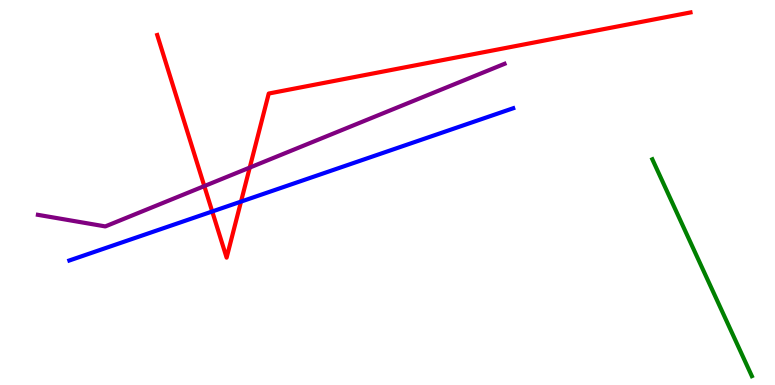[{'lines': ['blue', 'red'], 'intersections': [{'x': 2.74, 'y': 4.51}, {'x': 3.11, 'y': 4.76}]}, {'lines': ['green', 'red'], 'intersections': []}, {'lines': ['purple', 'red'], 'intersections': [{'x': 2.64, 'y': 5.17}, {'x': 3.22, 'y': 5.65}]}, {'lines': ['blue', 'green'], 'intersections': []}, {'lines': ['blue', 'purple'], 'intersections': []}, {'lines': ['green', 'purple'], 'intersections': []}]